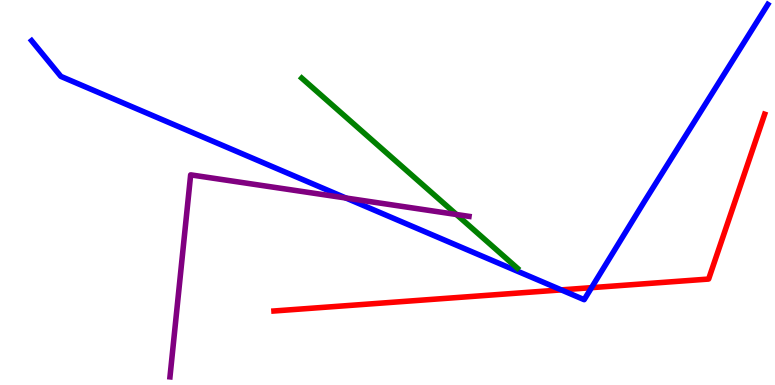[{'lines': ['blue', 'red'], 'intersections': [{'x': 7.24, 'y': 2.47}, {'x': 7.63, 'y': 2.53}]}, {'lines': ['green', 'red'], 'intersections': []}, {'lines': ['purple', 'red'], 'intersections': []}, {'lines': ['blue', 'green'], 'intersections': []}, {'lines': ['blue', 'purple'], 'intersections': [{'x': 4.46, 'y': 4.86}]}, {'lines': ['green', 'purple'], 'intersections': [{'x': 5.89, 'y': 4.43}]}]